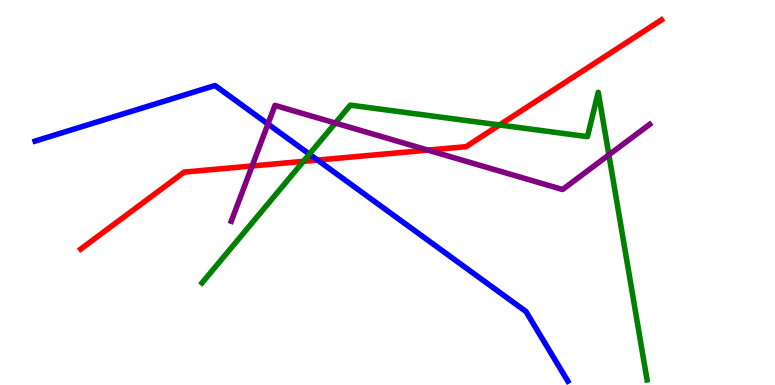[{'lines': ['blue', 'red'], 'intersections': [{'x': 4.1, 'y': 5.84}]}, {'lines': ['green', 'red'], 'intersections': [{'x': 3.92, 'y': 5.81}, {'x': 6.45, 'y': 6.75}]}, {'lines': ['purple', 'red'], 'intersections': [{'x': 3.25, 'y': 5.69}, {'x': 5.52, 'y': 6.1}]}, {'lines': ['blue', 'green'], 'intersections': [{'x': 3.99, 'y': 6.0}]}, {'lines': ['blue', 'purple'], 'intersections': [{'x': 3.46, 'y': 6.78}]}, {'lines': ['green', 'purple'], 'intersections': [{'x': 4.33, 'y': 6.8}, {'x': 7.86, 'y': 5.98}]}]